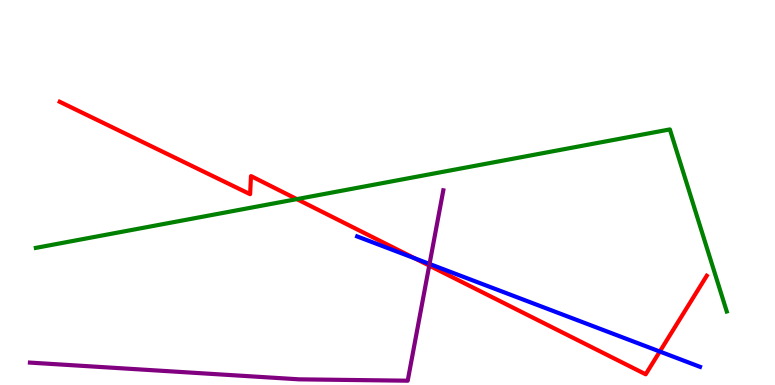[{'lines': ['blue', 'red'], 'intersections': [{'x': 5.35, 'y': 3.29}, {'x': 8.51, 'y': 0.869}]}, {'lines': ['green', 'red'], 'intersections': [{'x': 3.83, 'y': 4.83}]}, {'lines': ['purple', 'red'], 'intersections': [{'x': 5.54, 'y': 3.1}]}, {'lines': ['blue', 'green'], 'intersections': []}, {'lines': ['blue', 'purple'], 'intersections': [{'x': 5.54, 'y': 3.14}]}, {'lines': ['green', 'purple'], 'intersections': []}]